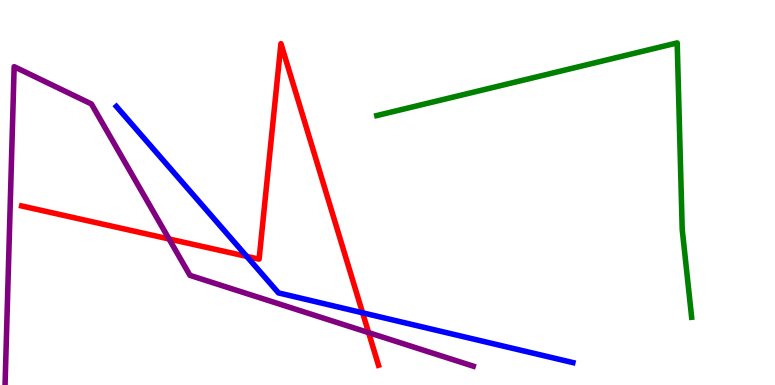[{'lines': ['blue', 'red'], 'intersections': [{'x': 3.18, 'y': 3.34}, {'x': 4.68, 'y': 1.88}]}, {'lines': ['green', 'red'], 'intersections': []}, {'lines': ['purple', 'red'], 'intersections': [{'x': 2.18, 'y': 3.79}, {'x': 4.76, 'y': 1.36}]}, {'lines': ['blue', 'green'], 'intersections': []}, {'lines': ['blue', 'purple'], 'intersections': []}, {'lines': ['green', 'purple'], 'intersections': []}]